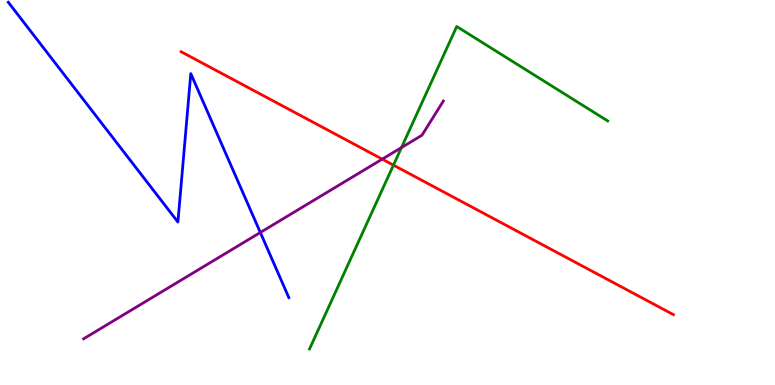[{'lines': ['blue', 'red'], 'intersections': []}, {'lines': ['green', 'red'], 'intersections': [{'x': 5.08, 'y': 5.71}]}, {'lines': ['purple', 'red'], 'intersections': [{'x': 4.93, 'y': 5.87}]}, {'lines': ['blue', 'green'], 'intersections': []}, {'lines': ['blue', 'purple'], 'intersections': [{'x': 3.36, 'y': 3.96}]}, {'lines': ['green', 'purple'], 'intersections': [{'x': 5.18, 'y': 6.17}]}]